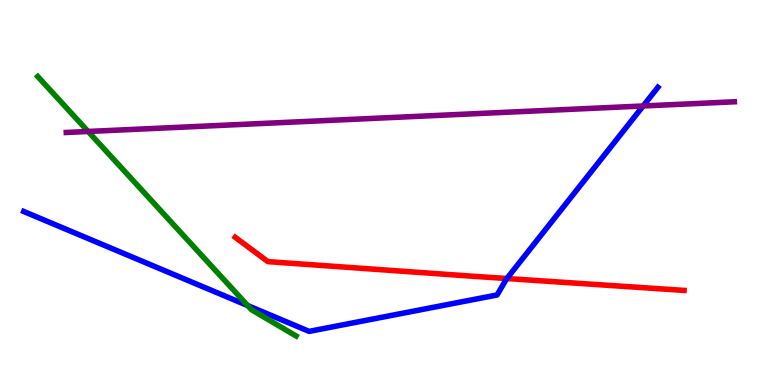[{'lines': ['blue', 'red'], 'intersections': [{'x': 6.54, 'y': 2.77}]}, {'lines': ['green', 'red'], 'intersections': []}, {'lines': ['purple', 'red'], 'intersections': []}, {'lines': ['blue', 'green'], 'intersections': [{'x': 3.2, 'y': 2.06}]}, {'lines': ['blue', 'purple'], 'intersections': [{'x': 8.3, 'y': 7.25}]}, {'lines': ['green', 'purple'], 'intersections': [{'x': 1.14, 'y': 6.59}]}]